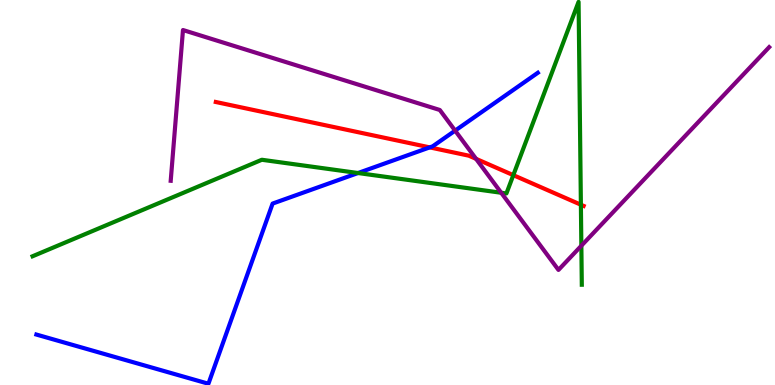[{'lines': ['blue', 'red'], 'intersections': [{'x': 5.54, 'y': 6.17}]}, {'lines': ['green', 'red'], 'intersections': [{'x': 6.62, 'y': 5.45}, {'x': 7.5, 'y': 4.68}]}, {'lines': ['purple', 'red'], 'intersections': [{'x': 6.14, 'y': 5.87}]}, {'lines': ['blue', 'green'], 'intersections': [{'x': 4.62, 'y': 5.51}]}, {'lines': ['blue', 'purple'], 'intersections': [{'x': 5.87, 'y': 6.61}]}, {'lines': ['green', 'purple'], 'intersections': [{'x': 6.47, 'y': 4.99}, {'x': 7.5, 'y': 3.62}]}]